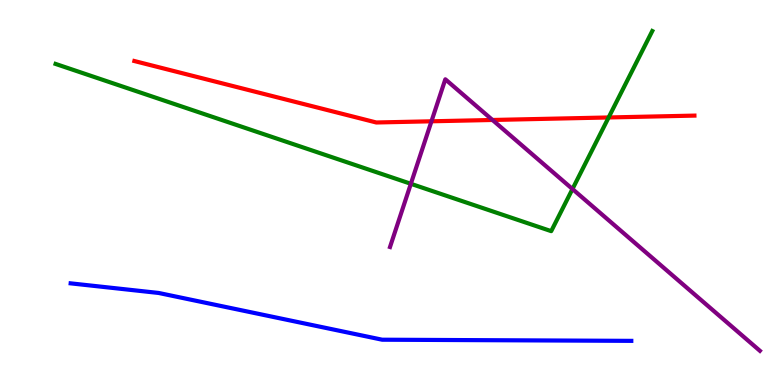[{'lines': ['blue', 'red'], 'intersections': []}, {'lines': ['green', 'red'], 'intersections': [{'x': 7.85, 'y': 6.95}]}, {'lines': ['purple', 'red'], 'intersections': [{'x': 5.57, 'y': 6.85}, {'x': 6.35, 'y': 6.88}]}, {'lines': ['blue', 'green'], 'intersections': []}, {'lines': ['blue', 'purple'], 'intersections': []}, {'lines': ['green', 'purple'], 'intersections': [{'x': 5.3, 'y': 5.23}, {'x': 7.39, 'y': 5.09}]}]